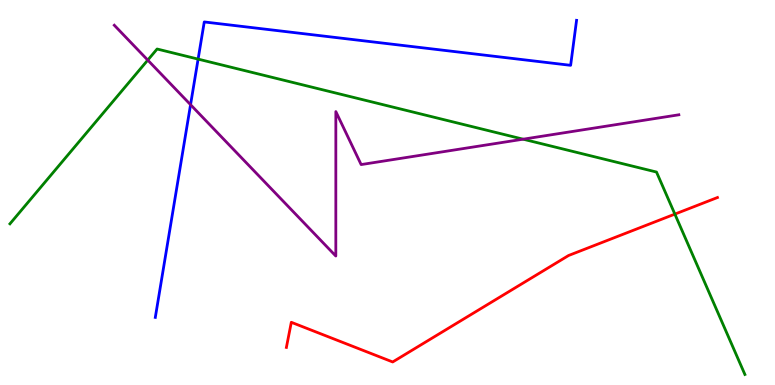[{'lines': ['blue', 'red'], 'intersections': []}, {'lines': ['green', 'red'], 'intersections': [{'x': 8.71, 'y': 4.44}]}, {'lines': ['purple', 'red'], 'intersections': []}, {'lines': ['blue', 'green'], 'intersections': [{'x': 2.56, 'y': 8.46}]}, {'lines': ['blue', 'purple'], 'intersections': [{'x': 2.46, 'y': 7.28}]}, {'lines': ['green', 'purple'], 'intersections': [{'x': 1.91, 'y': 8.44}, {'x': 6.75, 'y': 6.38}]}]